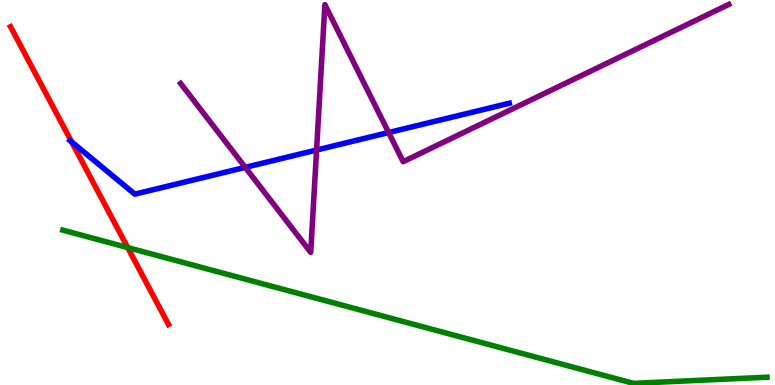[{'lines': ['blue', 'red'], 'intersections': [{'x': 0.924, 'y': 6.31}]}, {'lines': ['green', 'red'], 'intersections': [{'x': 1.65, 'y': 3.57}]}, {'lines': ['purple', 'red'], 'intersections': []}, {'lines': ['blue', 'green'], 'intersections': []}, {'lines': ['blue', 'purple'], 'intersections': [{'x': 3.16, 'y': 5.65}, {'x': 4.08, 'y': 6.1}, {'x': 5.01, 'y': 6.56}]}, {'lines': ['green', 'purple'], 'intersections': []}]